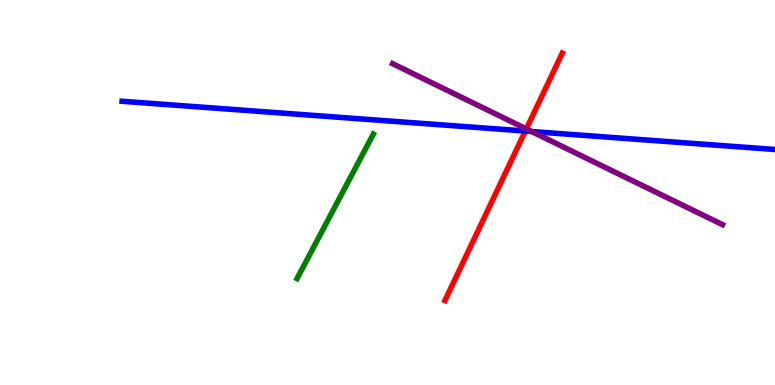[{'lines': ['blue', 'red'], 'intersections': [{'x': 6.78, 'y': 6.6}]}, {'lines': ['green', 'red'], 'intersections': []}, {'lines': ['purple', 'red'], 'intersections': [{'x': 6.79, 'y': 6.65}]}, {'lines': ['blue', 'green'], 'intersections': []}, {'lines': ['blue', 'purple'], 'intersections': [{'x': 6.86, 'y': 6.58}]}, {'lines': ['green', 'purple'], 'intersections': []}]